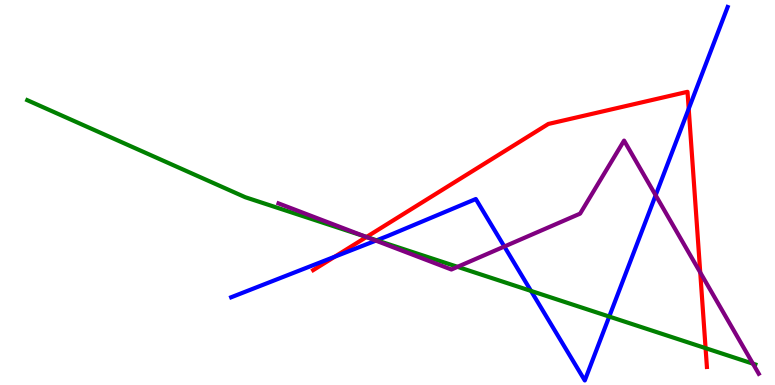[{'lines': ['blue', 'red'], 'intersections': [{'x': 4.32, 'y': 3.33}, {'x': 8.89, 'y': 7.17}]}, {'lines': ['green', 'red'], 'intersections': [{'x': 4.73, 'y': 3.84}, {'x': 9.1, 'y': 0.957}]}, {'lines': ['purple', 'red'], 'intersections': [{'x': 4.73, 'y': 3.84}, {'x': 9.04, 'y': 2.92}]}, {'lines': ['blue', 'green'], 'intersections': [{'x': 4.86, 'y': 3.76}, {'x': 6.85, 'y': 2.44}, {'x': 7.86, 'y': 1.78}]}, {'lines': ['blue', 'purple'], 'intersections': [{'x': 4.85, 'y': 3.75}, {'x': 6.51, 'y': 3.6}, {'x': 8.46, 'y': 4.93}]}, {'lines': ['green', 'purple'], 'intersections': [{'x': 4.71, 'y': 3.85}, {'x': 5.9, 'y': 3.07}, {'x': 9.72, 'y': 0.554}]}]